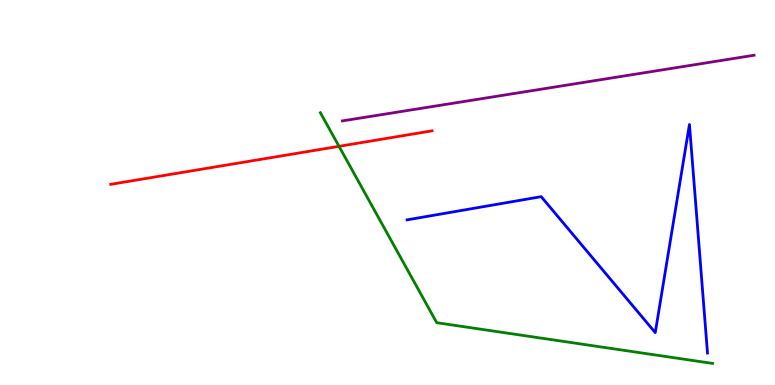[{'lines': ['blue', 'red'], 'intersections': []}, {'lines': ['green', 'red'], 'intersections': [{'x': 4.37, 'y': 6.2}]}, {'lines': ['purple', 'red'], 'intersections': []}, {'lines': ['blue', 'green'], 'intersections': []}, {'lines': ['blue', 'purple'], 'intersections': []}, {'lines': ['green', 'purple'], 'intersections': []}]